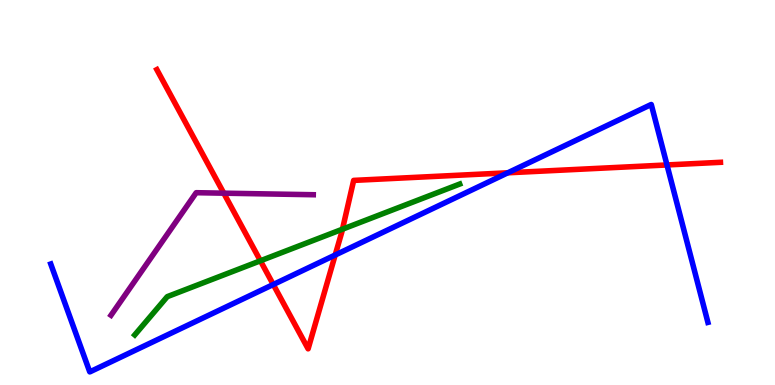[{'lines': ['blue', 'red'], 'intersections': [{'x': 3.53, 'y': 2.61}, {'x': 4.33, 'y': 3.38}, {'x': 6.55, 'y': 5.51}, {'x': 8.61, 'y': 5.72}]}, {'lines': ['green', 'red'], 'intersections': [{'x': 3.36, 'y': 3.23}, {'x': 4.42, 'y': 4.05}]}, {'lines': ['purple', 'red'], 'intersections': [{'x': 2.89, 'y': 4.98}]}, {'lines': ['blue', 'green'], 'intersections': []}, {'lines': ['blue', 'purple'], 'intersections': []}, {'lines': ['green', 'purple'], 'intersections': []}]